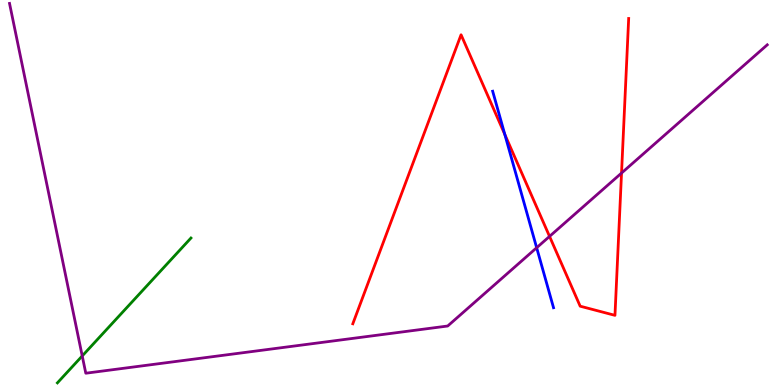[{'lines': ['blue', 'red'], 'intersections': [{'x': 6.51, 'y': 6.51}]}, {'lines': ['green', 'red'], 'intersections': []}, {'lines': ['purple', 'red'], 'intersections': [{'x': 7.09, 'y': 3.86}, {'x': 8.02, 'y': 5.51}]}, {'lines': ['blue', 'green'], 'intersections': []}, {'lines': ['blue', 'purple'], 'intersections': [{'x': 6.92, 'y': 3.57}]}, {'lines': ['green', 'purple'], 'intersections': [{'x': 1.06, 'y': 0.755}]}]